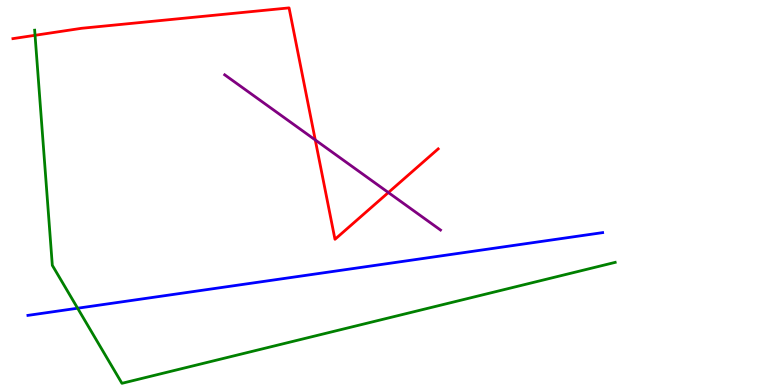[{'lines': ['blue', 'red'], 'intersections': []}, {'lines': ['green', 'red'], 'intersections': [{'x': 0.452, 'y': 9.08}]}, {'lines': ['purple', 'red'], 'intersections': [{'x': 4.07, 'y': 6.36}, {'x': 5.01, 'y': 5.0}]}, {'lines': ['blue', 'green'], 'intersections': [{'x': 1.0, 'y': 1.99}]}, {'lines': ['blue', 'purple'], 'intersections': []}, {'lines': ['green', 'purple'], 'intersections': []}]